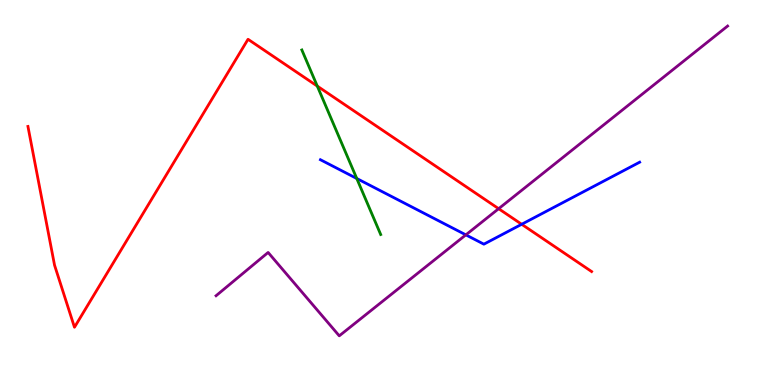[{'lines': ['blue', 'red'], 'intersections': [{'x': 6.73, 'y': 4.17}]}, {'lines': ['green', 'red'], 'intersections': [{'x': 4.09, 'y': 7.76}]}, {'lines': ['purple', 'red'], 'intersections': [{'x': 6.43, 'y': 4.58}]}, {'lines': ['blue', 'green'], 'intersections': [{'x': 4.6, 'y': 5.36}]}, {'lines': ['blue', 'purple'], 'intersections': [{'x': 6.01, 'y': 3.9}]}, {'lines': ['green', 'purple'], 'intersections': []}]